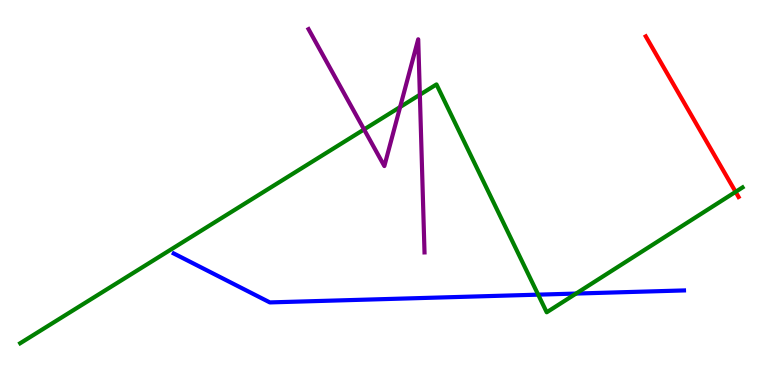[{'lines': ['blue', 'red'], 'intersections': []}, {'lines': ['green', 'red'], 'intersections': [{'x': 9.49, 'y': 5.02}]}, {'lines': ['purple', 'red'], 'intersections': []}, {'lines': ['blue', 'green'], 'intersections': [{'x': 6.94, 'y': 2.35}, {'x': 7.43, 'y': 2.38}]}, {'lines': ['blue', 'purple'], 'intersections': []}, {'lines': ['green', 'purple'], 'intersections': [{'x': 4.7, 'y': 6.64}, {'x': 5.16, 'y': 7.22}, {'x': 5.42, 'y': 7.54}]}]